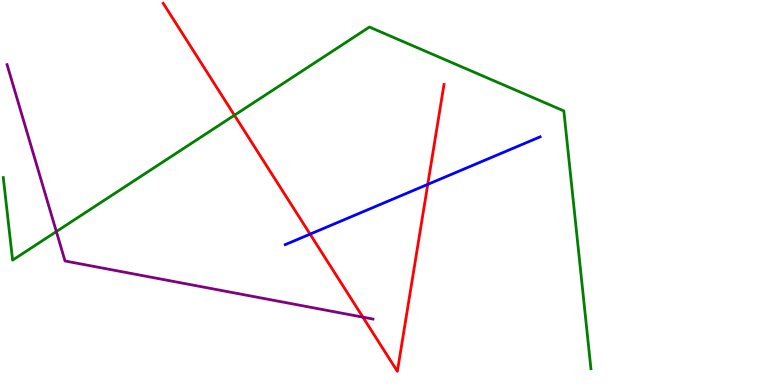[{'lines': ['blue', 'red'], 'intersections': [{'x': 4.0, 'y': 3.92}, {'x': 5.52, 'y': 5.21}]}, {'lines': ['green', 'red'], 'intersections': [{'x': 3.02, 'y': 7.01}]}, {'lines': ['purple', 'red'], 'intersections': [{'x': 4.68, 'y': 1.76}]}, {'lines': ['blue', 'green'], 'intersections': []}, {'lines': ['blue', 'purple'], 'intersections': []}, {'lines': ['green', 'purple'], 'intersections': [{'x': 0.727, 'y': 3.99}]}]